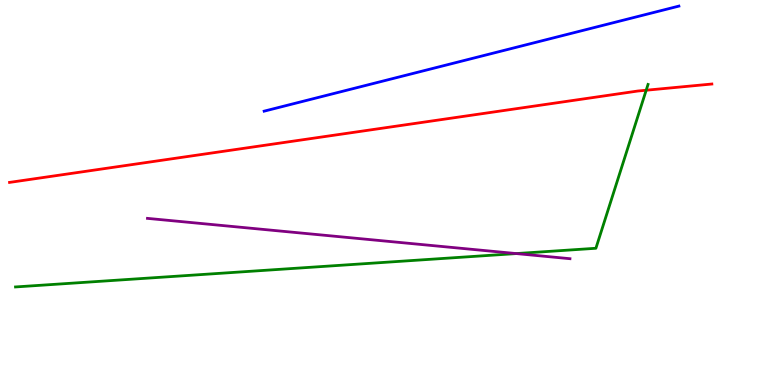[{'lines': ['blue', 'red'], 'intersections': []}, {'lines': ['green', 'red'], 'intersections': [{'x': 8.34, 'y': 7.66}]}, {'lines': ['purple', 'red'], 'intersections': []}, {'lines': ['blue', 'green'], 'intersections': []}, {'lines': ['blue', 'purple'], 'intersections': []}, {'lines': ['green', 'purple'], 'intersections': [{'x': 6.66, 'y': 3.41}]}]